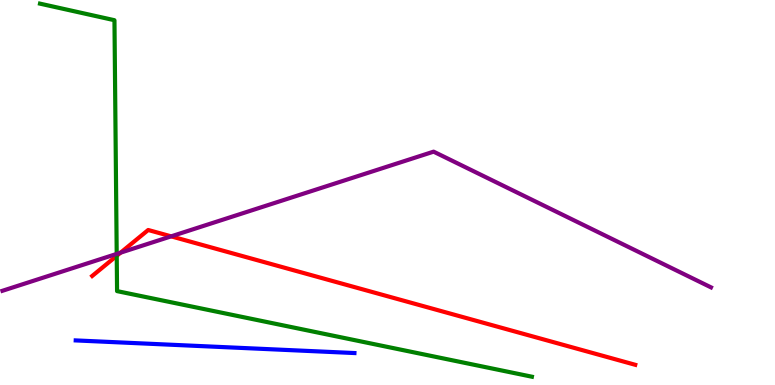[{'lines': ['blue', 'red'], 'intersections': []}, {'lines': ['green', 'red'], 'intersections': [{'x': 1.51, 'y': 3.35}]}, {'lines': ['purple', 'red'], 'intersections': [{'x': 1.56, 'y': 3.44}, {'x': 2.21, 'y': 3.86}]}, {'lines': ['blue', 'green'], 'intersections': []}, {'lines': ['blue', 'purple'], 'intersections': []}, {'lines': ['green', 'purple'], 'intersections': [{'x': 1.51, 'y': 3.4}]}]